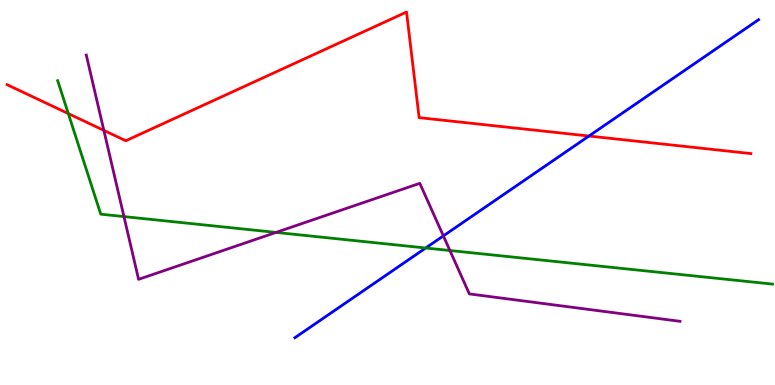[{'lines': ['blue', 'red'], 'intersections': [{'x': 7.6, 'y': 6.47}]}, {'lines': ['green', 'red'], 'intersections': [{'x': 0.881, 'y': 7.05}]}, {'lines': ['purple', 'red'], 'intersections': [{'x': 1.34, 'y': 6.61}]}, {'lines': ['blue', 'green'], 'intersections': [{'x': 5.49, 'y': 3.56}]}, {'lines': ['blue', 'purple'], 'intersections': [{'x': 5.72, 'y': 3.87}]}, {'lines': ['green', 'purple'], 'intersections': [{'x': 1.6, 'y': 4.37}, {'x': 3.56, 'y': 3.96}, {'x': 5.81, 'y': 3.49}]}]